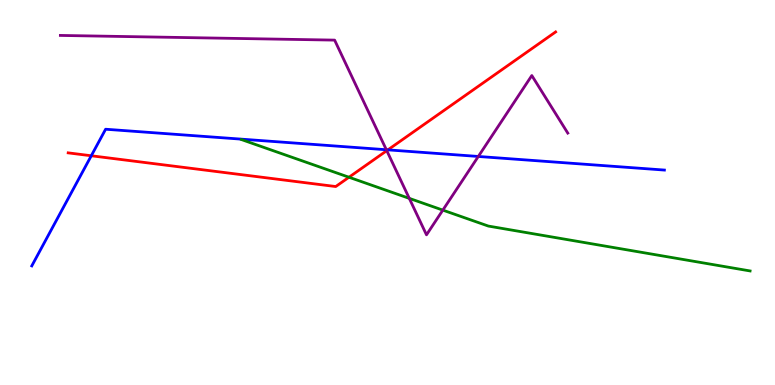[{'lines': ['blue', 'red'], 'intersections': [{'x': 1.18, 'y': 5.95}, {'x': 5.01, 'y': 6.11}]}, {'lines': ['green', 'red'], 'intersections': [{'x': 4.5, 'y': 5.4}]}, {'lines': ['purple', 'red'], 'intersections': [{'x': 4.99, 'y': 6.09}]}, {'lines': ['blue', 'green'], 'intersections': []}, {'lines': ['blue', 'purple'], 'intersections': [{'x': 4.99, 'y': 6.11}, {'x': 6.17, 'y': 5.94}]}, {'lines': ['green', 'purple'], 'intersections': [{'x': 5.28, 'y': 4.85}, {'x': 5.71, 'y': 4.54}]}]